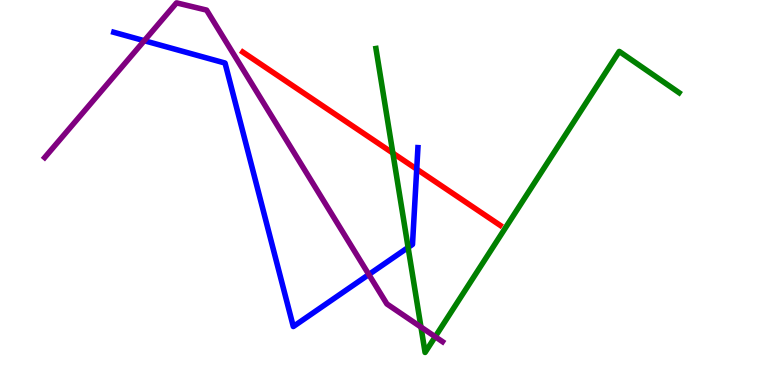[{'lines': ['blue', 'red'], 'intersections': [{'x': 5.38, 'y': 5.61}]}, {'lines': ['green', 'red'], 'intersections': [{'x': 5.07, 'y': 6.02}]}, {'lines': ['purple', 'red'], 'intersections': []}, {'lines': ['blue', 'green'], 'intersections': [{'x': 5.27, 'y': 3.57}]}, {'lines': ['blue', 'purple'], 'intersections': [{'x': 1.86, 'y': 8.94}, {'x': 4.76, 'y': 2.87}]}, {'lines': ['green', 'purple'], 'intersections': [{'x': 5.43, 'y': 1.51}, {'x': 5.62, 'y': 1.25}]}]